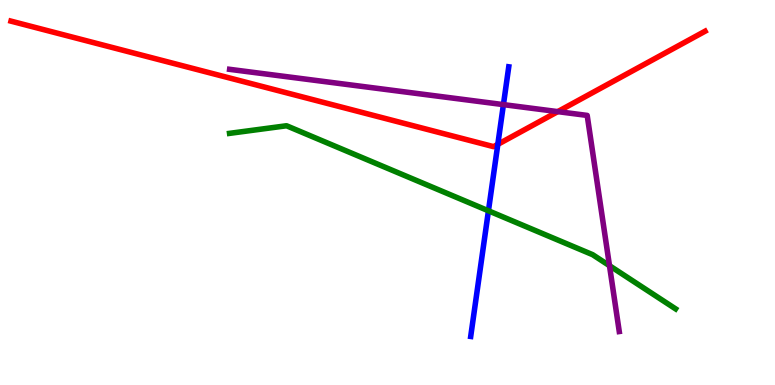[{'lines': ['blue', 'red'], 'intersections': [{'x': 6.42, 'y': 6.25}]}, {'lines': ['green', 'red'], 'intersections': []}, {'lines': ['purple', 'red'], 'intersections': [{'x': 7.2, 'y': 7.1}]}, {'lines': ['blue', 'green'], 'intersections': [{'x': 6.3, 'y': 4.52}]}, {'lines': ['blue', 'purple'], 'intersections': [{'x': 6.5, 'y': 7.28}]}, {'lines': ['green', 'purple'], 'intersections': [{'x': 7.86, 'y': 3.1}]}]